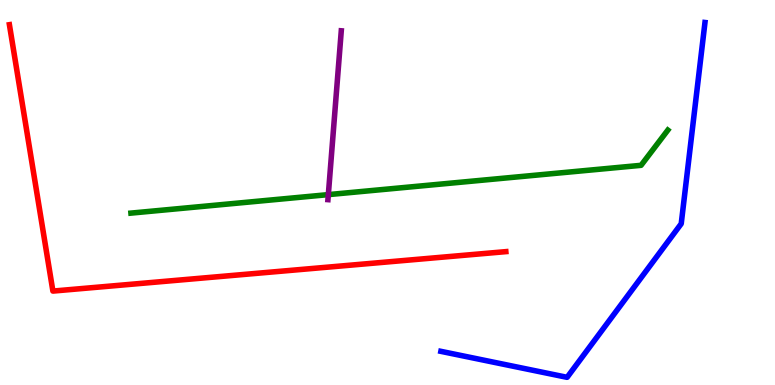[{'lines': ['blue', 'red'], 'intersections': []}, {'lines': ['green', 'red'], 'intersections': []}, {'lines': ['purple', 'red'], 'intersections': []}, {'lines': ['blue', 'green'], 'intersections': []}, {'lines': ['blue', 'purple'], 'intersections': []}, {'lines': ['green', 'purple'], 'intersections': [{'x': 4.24, 'y': 4.94}]}]